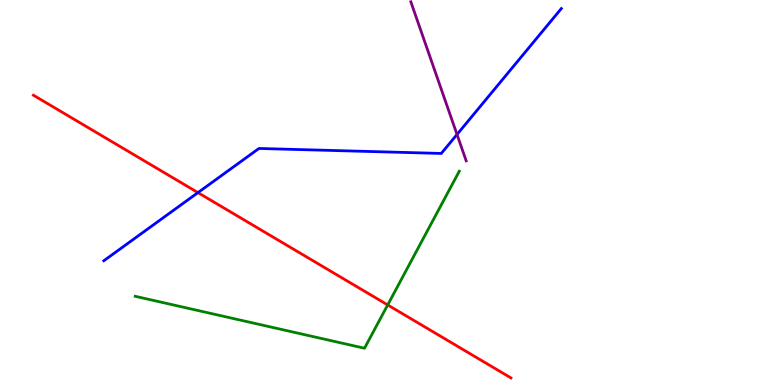[{'lines': ['blue', 'red'], 'intersections': [{'x': 2.55, 'y': 5.0}]}, {'lines': ['green', 'red'], 'intersections': [{'x': 5.0, 'y': 2.08}]}, {'lines': ['purple', 'red'], 'intersections': []}, {'lines': ['blue', 'green'], 'intersections': []}, {'lines': ['blue', 'purple'], 'intersections': [{'x': 5.9, 'y': 6.51}]}, {'lines': ['green', 'purple'], 'intersections': []}]